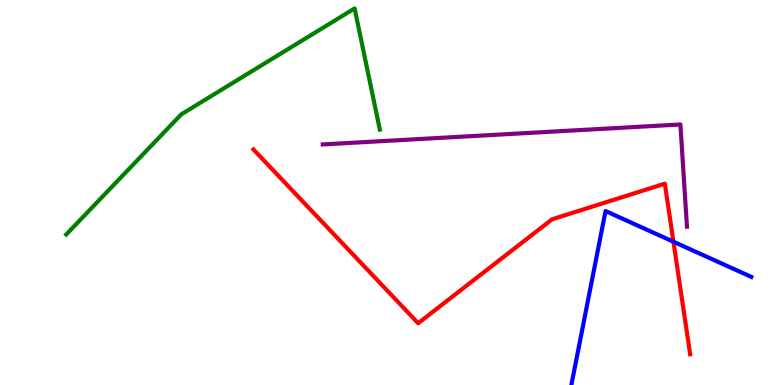[{'lines': ['blue', 'red'], 'intersections': [{'x': 8.69, 'y': 3.72}]}, {'lines': ['green', 'red'], 'intersections': []}, {'lines': ['purple', 'red'], 'intersections': []}, {'lines': ['blue', 'green'], 'intersections': []}, {'lines': ['blue', 'purple'], 'intersections': []}, {'lines': ['green', 'purple'], 'intersections': []}]